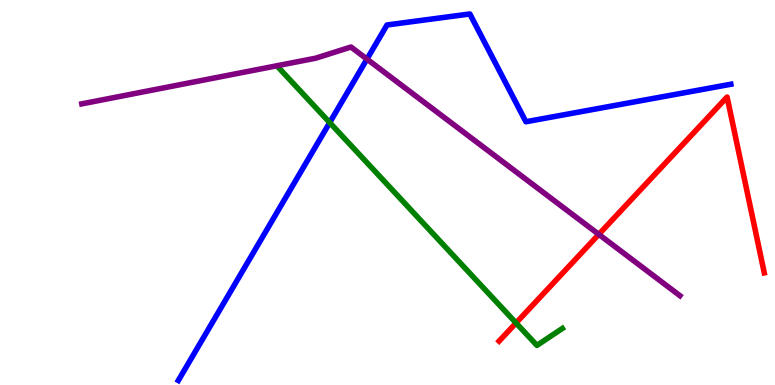[{'lines': ['blue', 'red'], 'intersections': []}, {'lines': ['green', 'red'], 'intersections': [{'x': 6.66, 'y': 1.61}]}, {'lines': ['purple', 'red'], 'intersections': [{'x': 7.73, 'y': 3.91}]}, {'lines': ['blue', 'green'], 'intersections': [{'x': 4.25, 'y': 6.82}]}, {'lines': ['blue', 'purple'], 'intersections': [{'x': 4.74, 'y': 8.46}]}, {'lines': ['green', 'purple'], 'intersections': []}]